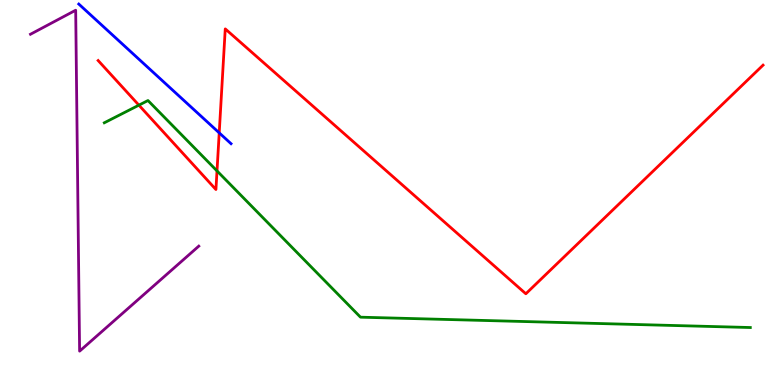[{'lines': ['blue', 'red'], 'intersections': [{'x': 2.83, 'y': 6.55}]}, {'lines': ['green', 'red'], 'intersections': [{'x': 1.79, 'y': 7.27}, {'x': 2.8, 'y': 5.56}]}, {'lines': ['purple', 'red'], 'intersections': []}, {'lines': ['blue', 'green'], 'intersections': []}, {'lines': ['blue', 'purple'], 'intersections': []}, {'lines': ['green', 'purple'], 'intersections': []}]